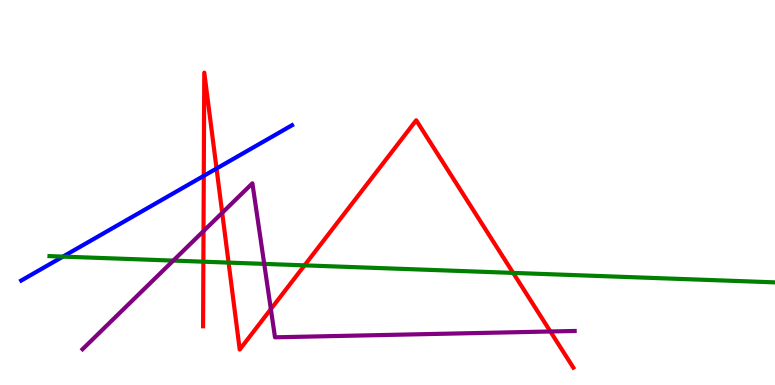[{'lines': ['blue', 'red'], 'intersections': [{'x': 2.63, 'y': 5.43}, {'x': 2.79, 'y': 5.62}]}, {'lines': ['green', 'red'], 'intersections': [{'x': 2.62, 'y': 3.2}, {'x': 2.95, 'y': 3.18}, {'x': 3.93, 'y': 3.11}, {'x': 6.62, 'y': 2.91}]}, {'lines': ['purple', 'red'], 'intersections': [{'x': 2.63, 'y': 4.0}, {'x': 2.87, 'y': 4.47}, {'x': 3.49, 'y': 1.97}, {'x': 7.1, 'y': 1.39}]}, {'lines': ['blue', 'green'], 'intersections': [{'x': 0.812, 'y': 3.33}]}, {'lines': ['blue', 'purple'], 'intersections': []}, {'lines': ['green', 'purple'], 'intersections': [{'x': 2.24, 'y': 3.23}, {'x': 3.41, 'y': 3.15}]}]